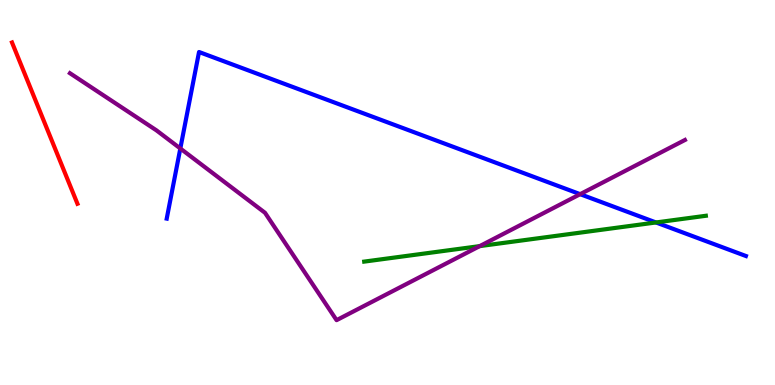[{'lines': ['blue', 'red'], 'intersections': []}, {'lines': ['green', 'red'], 'intersections': []}, {'lines': ['purple', 'red'], 'intersections': []}, {'lines': ['blue', 'green'], 'intersections': [{'x': 8.46, 'y': 4.22}]}, {'lines': ['blue', 'purple'], 'intersections': [{'x': 2.33, 'y': 6.14}, {'x': 7.49, 'y': 4.96}]}, {'lines': ['green', 'purple'], 'intersections': [{'x': 6.19, 'y': 3.61}]}]